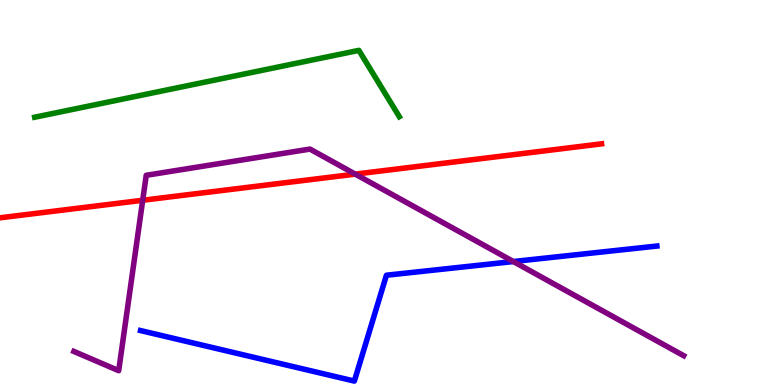[{'lines': ['blue', 'red'], 'intersections': []}, {'lines': ['green', 'red'], 'intersections': []}, {'lines': ['purple', 'red'], 'intersections': [{'x': 1.84, 'y': 4.8}, {'x': 4.58, 'y': 5.48}]}, {'lines': ['blue', 'green'], 'intersections': []}, {'lines': ['blue', 'purple'], 'intersections': [{'x': 6.62, 'y': 3.21}]}, {'lines': ['green', 'purple'], 'intersections': []}]